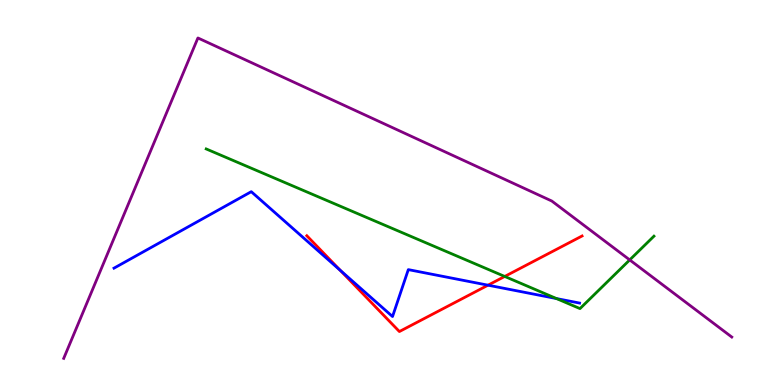[{'lines': ['blue', 'red'], 'intersections': [{'x': 4.39, 'y': 2.98}, {'x': 6.3, 'y': 2.59}]}, {'lines': ['green', 'red'], 'intersections': [{'x': 6.51, 'y': 2.82}]}, {'lines': ['purple', 'red'], 'intersections': []}, {'lines': ['blue', 'green'], 'intersections': [{'x': 7.18, 'y': 2.25}]}, {'lines': ['blue', 'purple'], 'intersections': []}, {'lines': ['green', 'purple'], 'intersections': [{'x': 8.13, 'y': 3.25}]}]